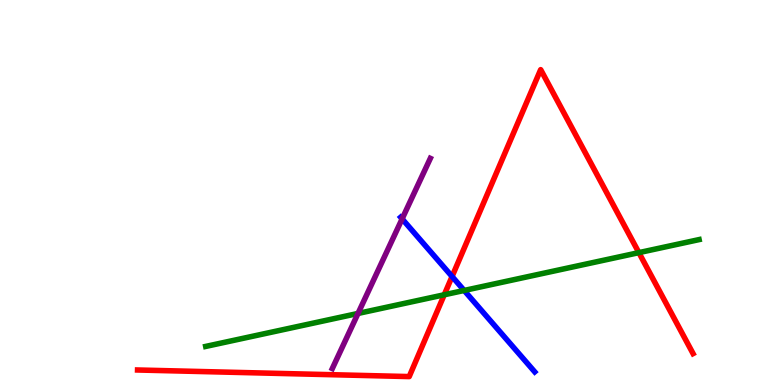[{'lines': ['blue', 'red'], 'intersections': [{'x': 5.83, 'y': 2.82}]}, {'lines': ['green', 'red'], 'intersections': [{'x': 5.73, 'y': 2.34}, {'x': 8.24, 'y': 3.44}]}, {'lines': ['purple', 'red'], 'intersections': []}, {'lines': ['blue', 'green'], 'intersections': [{'x': 5.99, 'y': 2.46}]}, {'lines': ['blue', 'purple'], 'intersections': [{'x': 5.19, 'y': 4.31}]}, {'lines': ['green', 'purple'], 'intersections': [{'x': 4.62, 'y': 1.86}]}]